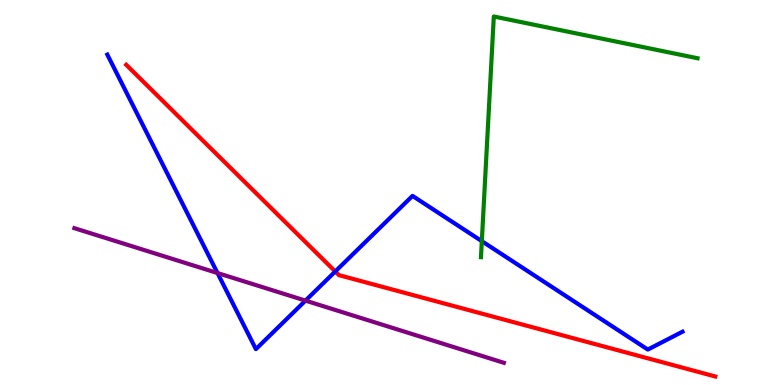[{'lines': ['blue', 'red'], 'intersections': [{'x': 4.33, 'y': 2.95}]}, {'lines': ['green', 'red'], 'intersections': []}, {'lines': ['purple', 'red'], 'intersections': []}, {'lines': ['blue', 'green'], 'intersections': [{'x': 6.22, 'y': 3.74}]}, {'lines': ['blue', 'purple'], 'intersections': [{'x': 2.81, 'y': 2.91}, {'x': 3.94, 'y': 2.19}]}, {'lines': ['green', 'purple'], 'intersections': []}]